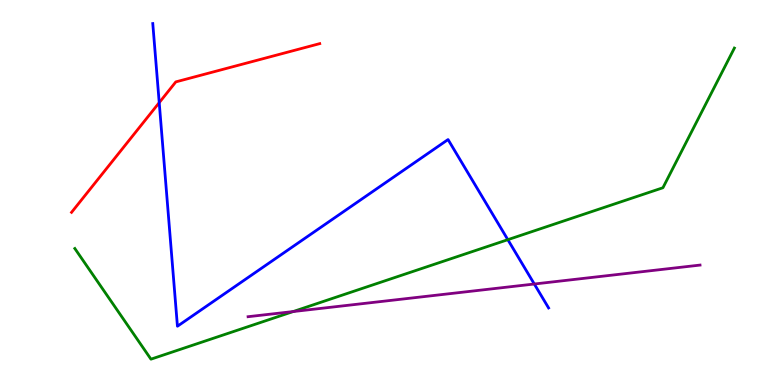[{'lines': ['blue', 'red'], 'intersections': [{'x': 2.05, 'y': 7.33}]}, {'lines': ['green', 'red'], 'intersections': []}, {'lines': ['purple', 'red'], 'intersections': []}, {'lines': ['blue', 'green'], 'intersections': [{'x': 6.55, 'y': 3.77}]}, {'lines': ['blue', 'purple'], 'intersections': [{'x': 6.89, 'y': 2.62}]}, {'lines': ['green', 'purple'], 'intersections': [{'x': 3.78, 'y': 1.91}]}]